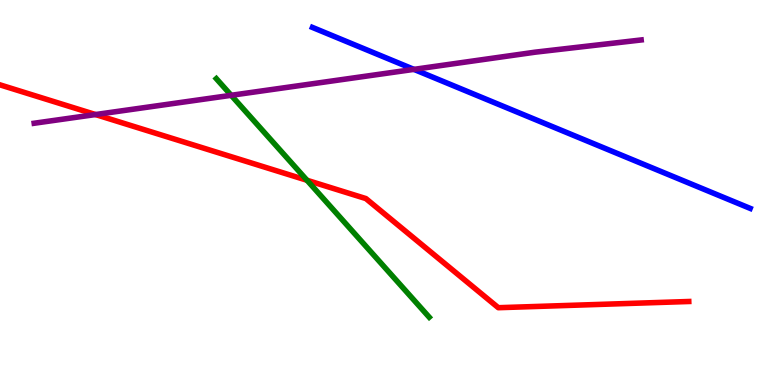[{'lines': ['blue', 'red'], 'intersections': []}, {'lines': ['green', 'red'], 'intersections': [{'x': 3.96, 'y': 5.32}]}, {'lines': ['purple', 'red'], 'intersections': [{'x': 1.23, 'y': 7.02}]}, {'lines': ['blue', 'green'], 'intersections': []}, {'lines': ['blue', 'purple'], 'intersections': [{'x': 5.34, 'y': 8.2}]}, {'lines': ['green', 'purple'], 'intersections': [{'x': 2.98, 'y': 7.52}]}]